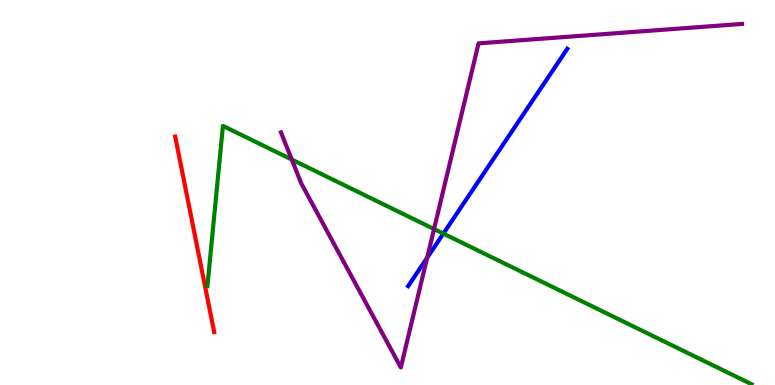[{'lines': ['blue', 'red'], 'intersections': []}, {'lines': ['green', 'red'], 'intersections': []}, {'lines': ['purple', 'red'], 'intersections': []}, {'lines': ['blue', 'green'], 'intersections': [{'x': 5.72, 'y': 3.93}]}, {'lines': ['blue', 'purple'], 'intersections': [{'x': 5.51, 'y': 3.3}]}, {'lines': ['green', 'purple'], 'intersections': [{'x': 3.76, 'y': 5.86}, {'x': 5.6, 'y': 4.05}]}]